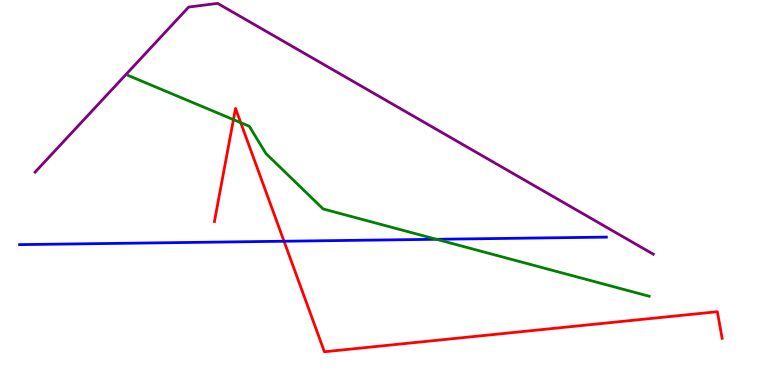[{'lines': ['blue', 'red'], 'intersections': [{'x': 3.66, 'y': 3.73}]}, {'lines': ['green', 'red'], 'intersections': [{'x': 3.01, 'y': 6.89}, {'x': 3.11, 'y': 6.81}]}, {'lines': ['purple', 'red'], 'intersections': []}, {'lines': ['blue', 'green'], 'intersections': [{'x': 5.63, 'y': 3.78}]}, {'lines': ['blue', 'purple'], 'intersections': []}, {'lines': ['green', 'purple'], 'intersections': []}]